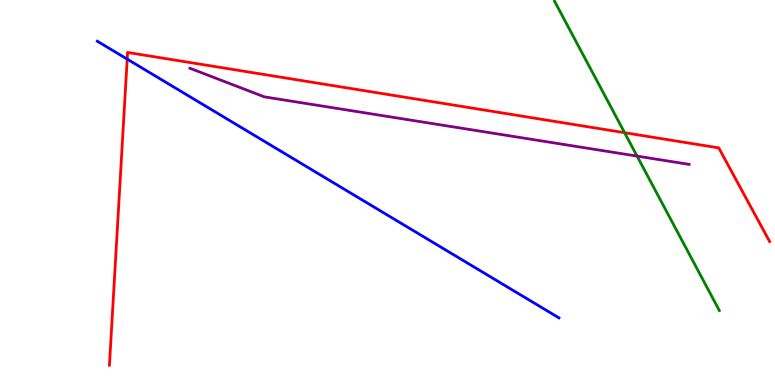[{'lines': ['blue', 'red'], 'intersections': [{'x': 1.64, 'y': 8.46}]}, {'lines': ['green', 'red'], 'intersections': [{'x': 8.06, 'y': 6.55}]}, {'lines': ['purple', 'red'], 'intersections': []}, {'lines': ['blue', 'green'], 'intersections': []}, {'lines': ['blue', 'purple'], 'intersections': []}, {'lines': ['green', 'purple'], 'intersections': [{'x': 8.22, 'y': 5.95}]}]